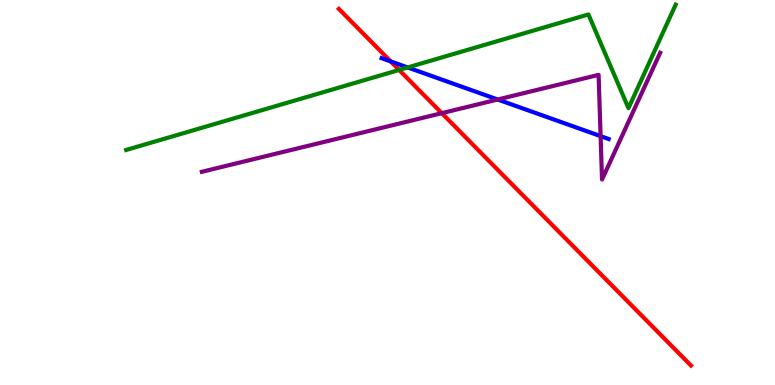[{'lines': ['blue', 'red'], 'intersections': [{'x': 5.04, 'y': 8.41}]}, {'lines': ['green', 'red'], 'intersections': [{'x': 5.15, 'y': 8.18}]}, {'lines': ['purple', 'red'], 'intersections': [{'x': 5.7, 'y': 7.06}]}, {'lines': ['blue', 'green'], 'intersections': [{'x': 5.26, 'y': 8.25}]}, {'lines': ['blue', 'purple'], 'intersections': [{'x': 6.42, 'y': 7.42}, {'x': 7.75, 'y': 6.46}]}, {'lines': ['green', 'purple'], 'intersections': []}]